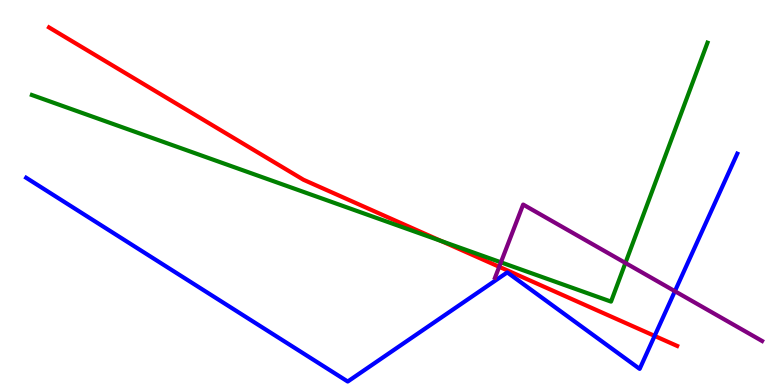[{'lines': ['blue', 'red'], 'intersections': [{'x': 8.45, 'y': 1.28}]}, {'lines': ['green', 'red'], 'intersections': [{'x': 5.7, 'y': 3.74}]}, {'lines': ['purple', 'red'], 'intersections': [{'x': 6.44, 'y': 3.07}]}, {'lines': ['blue', 'green'], 'intersections': []}, {'lines': ['blue', 'purple'], 'intersections': [{'x': 8.71, 'y': 2.44}]}, {'lines': ['green', 'purple'], 'intersections': [{'x': 6.46, 'y': 3.19}, {'x': 8.07, 'y': 3.17}]}]